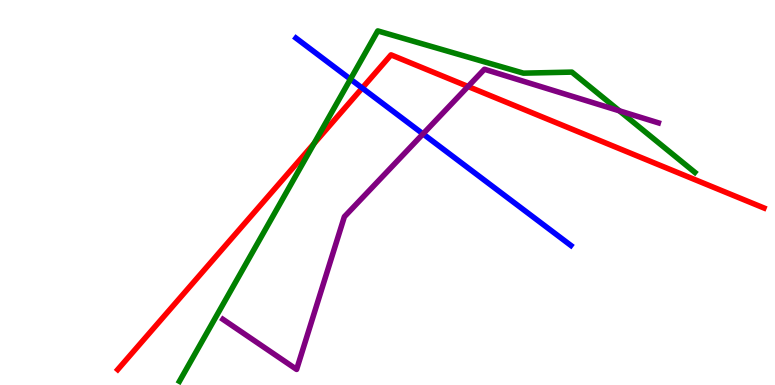[{'lines': ['blue', 'red'], 'intersections': [{'x': 4.67, 'y': 7.71}]}, {'lines': ['green', 'red'], 'intersections': [{'x': 4.05, 'y': 6.27}]}, {'lines': ['purple', 'red'], 'intersections': [{'x': 6.04, 'y': 7.75}]}, {'lines': ['blue', 'green'], 'intersections': [{'x': 4.52, 'y': 7.94}]}, {'lines': ['blue', 'purple'], 'intersections': [{'x': 5.46, 'y': 6.52}]}, {'lines': ['green', 'purple'], 'intersections': [{'x': 7.99, 'y': 7.12}]}]